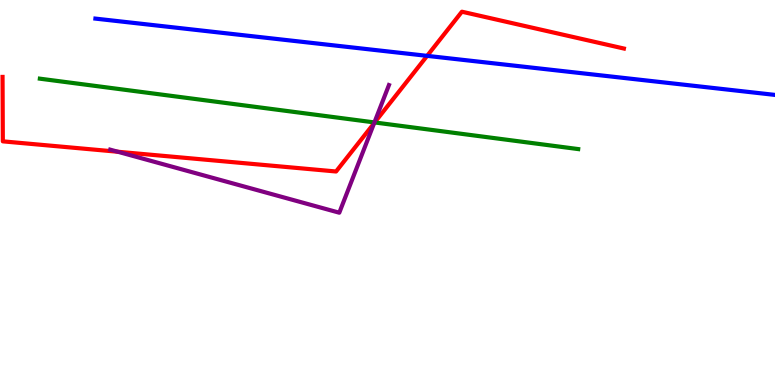[{'lines': ['blue', 'red'], 'intersections': [{'x': 5.51, 'y': 8.55}]}, {'lines': ['green', 'red'], 'intersections': [{'x': 4.83, 'y': 6.82}]}, {'lines': ['purple', 'red'], 'intersections': [{'x': 1.52, 'y': 6.06}, {'x': 4.83, 'y': 6.8}]}, {'lines': ['blue', 'green'], 'intersections': []}, {'lines': ['blue', 'purple'], 'intersections': []}, {'lines': ['green', 'purple'], 'intersections': [{'x': 4.83, 'y': 6.82}]}]